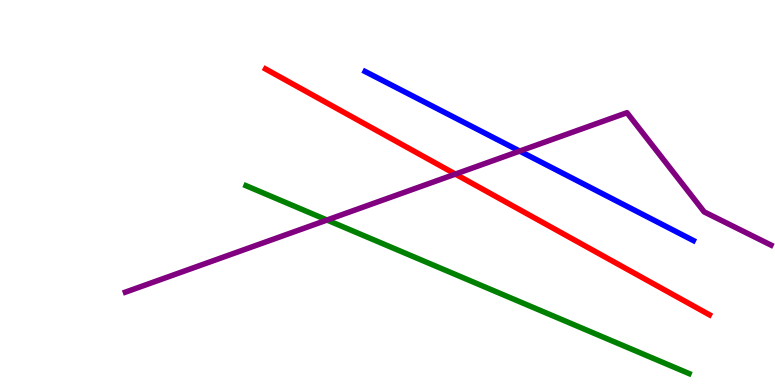[{'lines': ['blue', 'red'], 'intersections': []}, {'lines': ['green', 'red'], 'intersections': []}, {'lines': ['purple', 'red'], 'intersections': [{'x': 5.88, 'y': 5.48}]}, {'lines': ['blue', 'green'], 'intersections': []}, {'lines': ['blue', 'purple'], 'intersections': [{'x': 6.71, 'y': 6.08}]}, {'lines': ['green', 'purple'], 'intersections': [{'x': 4.22, 'y': 4.28}]}]